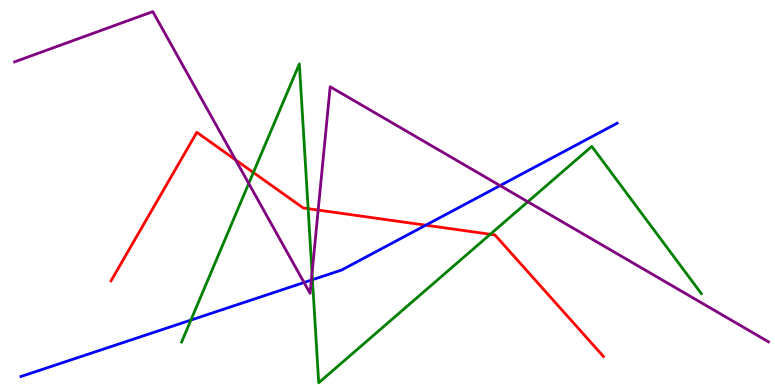[{'lines': ['blue', 'red'], 'intersections': [{'x': 5.49, 'y': 4.15}]}, {'lines': ['green', 'red'], 'intersections': [{'x': 3.27, 'y': 5.52}, {'x': 3.98, 'y': 4.58}, {'x': 6.33, 'y': 3.92}]}, {'lines': ['purple', 'red'], 'intersections': [{'x': 3.04, 'y': 5.85}, {'x': 4.11, 'y': 4.54}]}, {'lines': ['blue', 'green'], 'intersections': [{'x': 2.46, 'y': 1.69}, {'x': 4.03, 'y': 2.73}]}, {'lines': ['blue', 'purple'], 'intersections': [{'x': 3.92, 'y': 2.66}, {'x': 4.02, 'y': 2.73}, {'x': 6.45, 'y': 5.18}]}, {'lines': ['green', 'purple'], 'intersections': [{'x': 3.21, 'y': 5.24}, {'x': 4.03, 'y': 2.91}, {'x': 6.81, 'y': 4.76}]}]